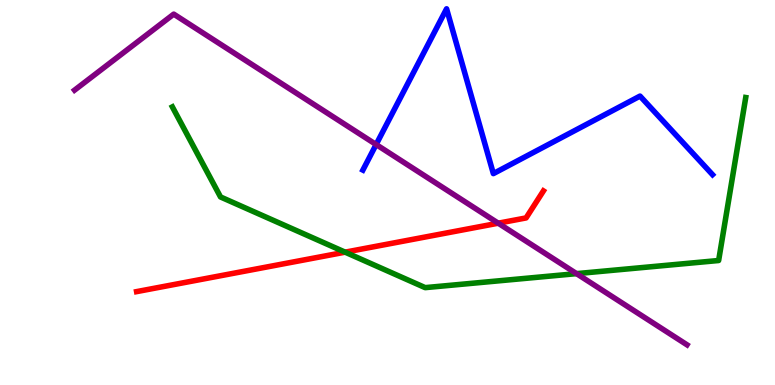[{'lines': ['blue', 'red'], 'intersections': []}, {'lines': ['green', 'red'], 'intersections': [{'x': 4.45, 'y': 3.45}]}, {'lines': ['purple', 'red'], 'intersections': [{'x': 6.43, 'y': 4.2}]}, {'lines': ['blue', 'green'], 'intersections': []}, {'lines': ['blue', 'purple'], 'intersections': [{'x': 4.85, 'y': 6.25}]}, {'lines': ['green', 'purple'], 'intersections': [{'x': 7.44, 'y': 2.89}]}]